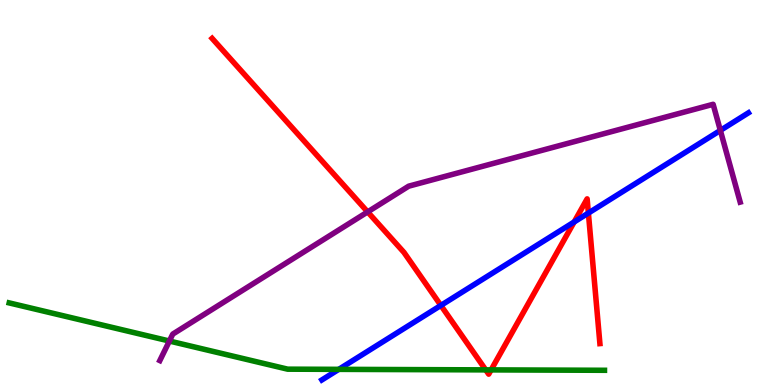[{'lines': ['blue', 'red'], 'intersections': [{'x': 5.69, 'y': 2.07}, {'x': 7.41, 'y': 4.23}, {'x': 7.59, 'y': 4.47}]}, {'lines': ['green', 'red'], 'intersections': [{'x': 6.27, 'y': 0.393}, {'x': 6.34, 'y': 0.392}]}, {'lines': ['purple', 'red'], 'intersections': [{'x': 4.74, 'y': 4.5}]}, {'lines': ['blue', 'green'], 'intersections': [{'x': 4.37, 'y': 0.406}]}, {'lines': ['blue', 'purple'], 'intersections': [{'x': 9.29, 'y': 6.61}]}, {'lines': ['green', 'purple'], 'intersections': [{'x': 2.19, 'y': 1.14}]}]